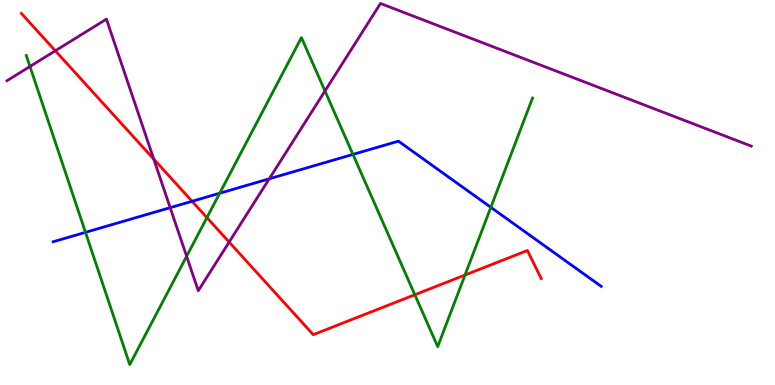[{'lines': ['blue', 'red'], 'intersections': [{'x': 2.48, 'y': 4.77}]}, {'lines': ['green', 'red'], 'intersections': [{'x': 2.67, 'y': 4.35}, {'x': 5.35, 'y': 2.34}, {'x': 6.0, 'y': 2.86}]}, {'lines': ['purple', 'red'], 'intersections': [{'x': 0.714, 'y': 8.68}, {'x': 1.98, 'y': 5.87}, {'x': 2.96, 'y': 3.71}]}, {'lines': ['blue', 'green'], 'intersections': [{'x': 1.1, 'y': 3.97}, {'x': 2.84, 'y': 4.98}, {'x': 4.55, 'y': 5.99}, {'x': 6.33, 'y': 4.61}]}, {'lines': ['blue', 'purple'], 'intersections': [{'x': 2.2, 'y': 4.61}, {'x': 3.47, 'y': 5.36}]}, {'lines': ['green', 'purple'], 'intersections': [{'x': 0.387, 'y': 8.27}, {'x': 2.41, 'y': 3.34}, {'x': 4.19, 'y': 7.64}]}]